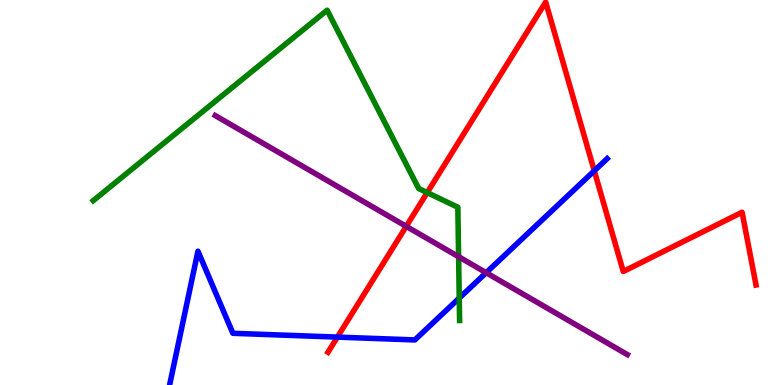[{'lines': ['blue', 'red'], 'intersections': [{'x': 4.35, 'y': 1.24}, {'x': 7.67, 'y': 5.56}]}, {'lines': ['green', 'red'], 'intersections': [{'x': 5.51, 'y': 5.0}]}, {'lines': ['purple', 'red'], 'intersections': [{'x': 5.24, 'y': 4.12}]}, {'lines': ['blue', 'green'], 'intersections': [{'x': 5.93, 'y': 2.26}]}, {'lines': ['blue', 'purple'], 'intersections': [{'x': 6.27, 'y': 2.92}]}, {'lines': ['green', 'purple'], 'intersections': [{'x': 5.92, 'y': 3.33}]}]